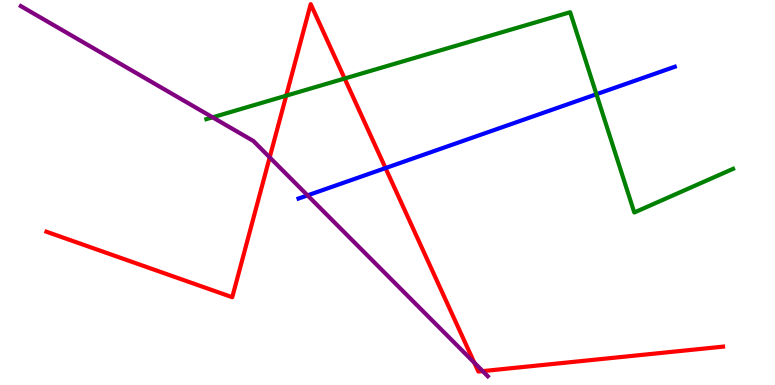[{'lines': ['blue', 'red'], 'intersections': [{'x': 4.97, 'y': 5.63}]}, {'lines': ['green', 'red'], 'intersections': [{'x': 3.69, 'y': 7.51}, {'x': 4.45, 'y': 7.96}]}, {'lines': ['purple', 'red'], 'intersections': [{'x': 3.48, 'y': 5.91}, {'x': 6.12, 'y': 0.579}, {'x': 6.23, 'y': 0.361}]}, {'lines': ['blue', 'green'], 'intersections': [{'x': 7.7, 'y': 7.55}]}, {'lines': ['blue', 'purple'], 'intersections': [{'x': 3.97, 'y': 4.93}]}, {'lines': ['green', 'purple'], 'intersections': [{'x': 2.74, 'y': 6.95}]}]